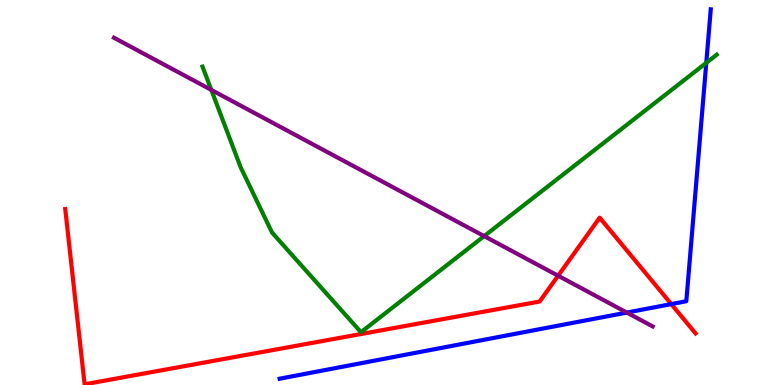[{'lines': ['blue', 'red'], 'intersections': [{'x': 8.66, 'y': 2.1}]}, {'lines': ['green', 'red'], 'intersections': []}, {'lines': ['purple', 'red'], 'intersections': [{'x': 7.2, 'y': 2.84}]}, {'lines': ['blue', 'green'], 'intersections': [{'x': 9.11, 'y': 8.37}]}, {'lines': ['blue', 'purple'], 'intersections': [{'x': 8.09, 'y': 1.88}]}, {'lines': ['green', 'purple'], 'intersections': [{'x': 2.73, 'y': 7.66}, {'x': 6.25, 'y': 3.87}]}]